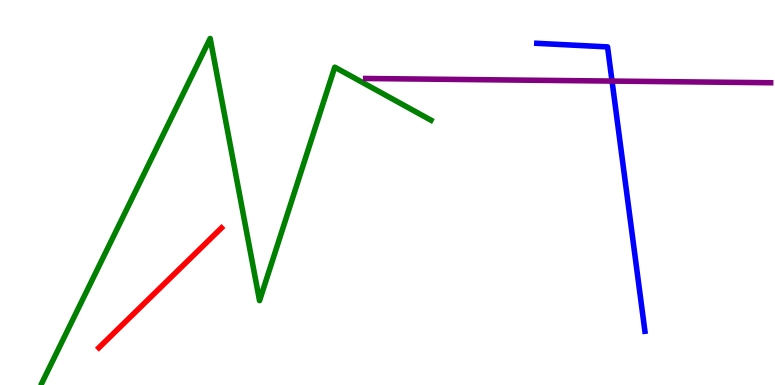[{'lines': ['blue', 'red'], 'intersections': []}, {'lines': ['green', 'red'], 'intersections': []}, {'lines': ['purple', 'red'], 'intersections': []}, {'lines': ['blue', 'green'], 'intersections': []}, {'lines': ['blue', 'purple'], 'intersections': [{'x': 7.9, 'y': 7.89}]}, {'lines': ['green', 'purple'], 'intersections': []}]